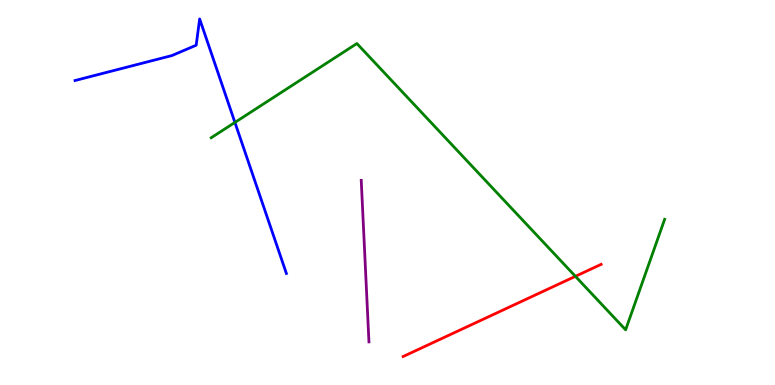[{'lines': ['blue', 'red'], 'intersections': []}, {'lines': ['green', 'red'], 'intersections': [{'x': 7.42, 'y': 2.82}]}, {'lines': ['purple', 'red'], 'intersections': []}, {'lines': ['blue', 'green'], 'intersections': [{'x': 3.03, 'y': 6.82}]}, {'lines': ['blue', 'purple'], 'intersections': []}, {'lines': ['green', 'purple'], 'intersections': []}]